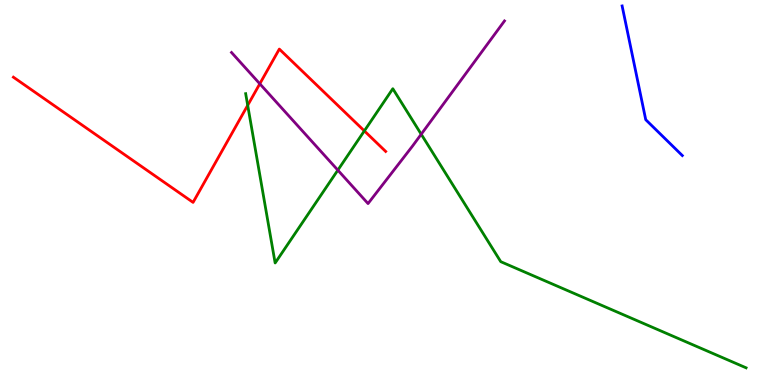[{'lines': ['blue', 'red'], 'intersections': []}, {'lines': ['green', 'red'], 'intersections': [{'x': 3.2, 'y': 7.27}, {'x': 4.7, 'y': 6.6}]}, {'lines': ['purple', 'red'], 'intersections': [{'x': 3.35, 'y': 7.82}]}, {'lines': ['blue', 'green'], 'intersections': []}, {'lines': ['blue', 'purple'], 'intersections': []}, {'lines': ['green', 'purple'], 'intersections': [{'x': 4.36, 'y': 5.58}, {'x': 5.44, 'y': 6.51}]}]